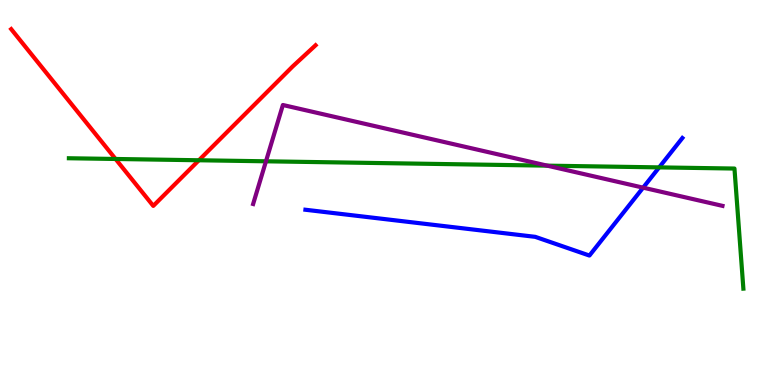[{'lines': ['blue', 'red'], 'intersections': []}, {'lines': ['green', 'red'], 'intersections': [{'x': 1.49, 'y': 5.87}, {'x': 2.57, 'y': 5.84}]}, {'lines': ['purple', 'red'], 'intersections': []}, {'lines': ['blue', 'green'], 'intersections': [{'x': 8.51, 'y': 5.65}]}, {'lines': ['blue', 'purple'], 'intersections': [{'x': 8.3, 'y': 5.13}]}, {'lines': ['green', 'purple'], 'intersections': [{'x': 3.43, 'y': 5.81}, {'x': 7.06, 'y': 5.7}]}]